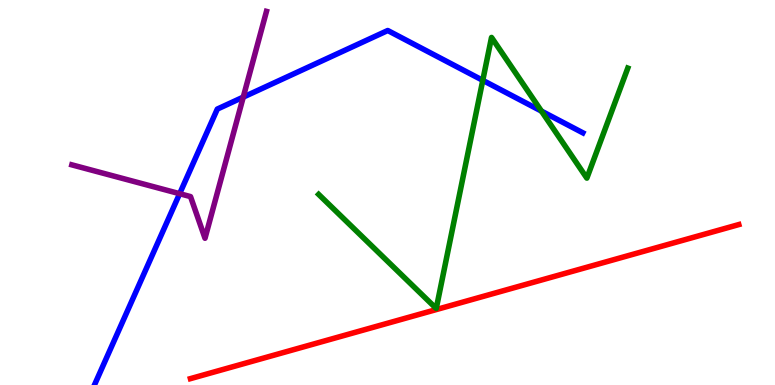[{'lines': ['blue', 'red'], 'intersections': []}, {'lines': ['green', 'red'], 'intersections': []}, {'lines': ['purple', 'red'], 'intersections': []}, {'lines': ['blue', 'green'], 'intersections': [{'x': 6.23, 'y': 7.91}, {'x': 6.99, 'y': 7.11}]}, {'lines': ['blue', 'purple'], 'intersections': [{'x': 2.32, 'y': 4.97}, {'x': 3.14, 'y': 7.48}]}, {'lines': ['green', 'purple'], 'intersections': []}]